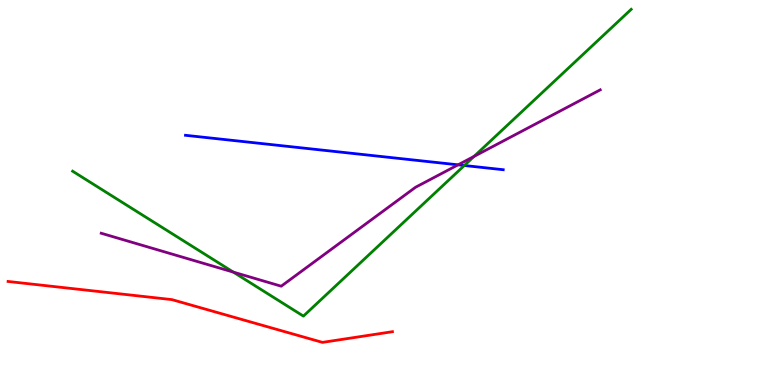[{'lines': ['blue', 'red'], 'intersections': []}, {'lines': ['green', 'red'], 'intersections': []}, {'lines': ['purple', 'red'], 'intersections': []}, {'lines': ['blue', 'green'], 'intersections': [{'x': 5.99, 'y': 5.7}]}, {'lines': ['blue', 'purple'], 'intersections': [{'x': 5.91, 'y': 5.72}]}, {'lines': ['green', 'purple'], 'intersections': [{'x': 3.01, 'y': 2.93}, {'x': 6.12, 'y': 5.94}]}]